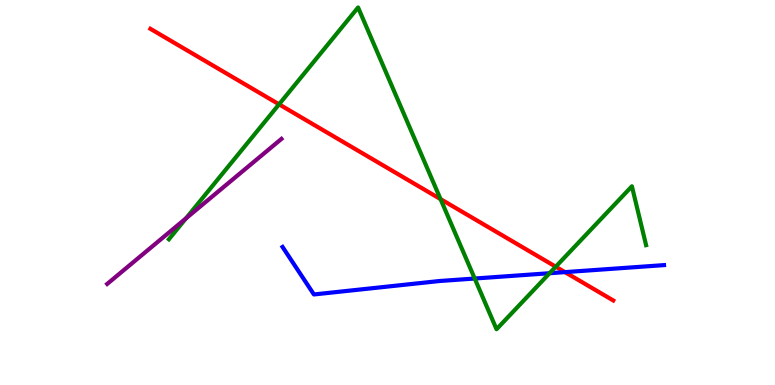[{'lines': ['blue', 'red'], 'intersections': [{'x': 7.29, 'y': 2.93}]}, {'lines': ['green', 'red'], 'intersections': [{'x': 3.6, 'y': 7.29}, {'x': 5.68, 'y': 4.83}, {'x': 7.17, 'y': 3.07}]}, {'lines': ['purple', 'red'], 'intersections': []}, {'lines': ['blue', 'green'], 'intersections': [{'x': 6.13, 'y': 2.77}, {'x': 7.09, 'y': 2.9}]}, {'lines': ['blue', 'purple'], 'intersections': []}, {'lines': ['green', 'purple'], 'intersections': [{'x': 2.4, 'y': 4.33}]}]